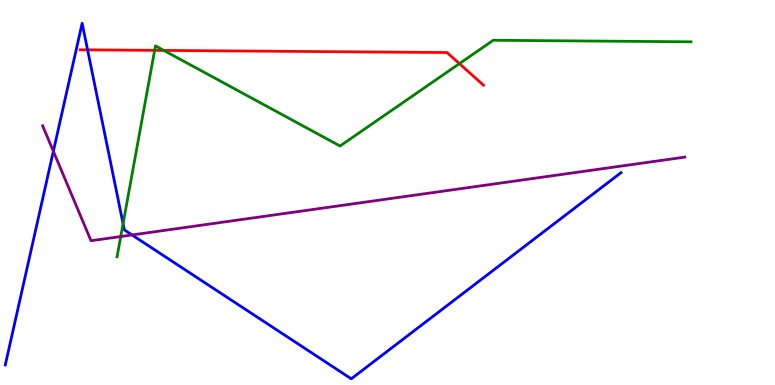[{'lines': ['blue', 'red'], 'intersections': [{'x': 1.13, 'y': 8.71}]}, {'lines': ['green', 'red'], 'intersections': [{'x': 2.0, 'y': 8.69}, {'x': 2.11, 'y': 8.69}, {'x': 5.93, 'y': 8.35}]}, {'lines': ['purple', 'red'], 'intersections': []}, {'lines': ['blue', 'green'], 'intersections': [{'x': 1.59, 'y': 4.19}]}, {'lines': ['blue', 'purple'], 'intersections': [{'x': 0.689, 'y': 6.07}, {'x': 1.7, 'y': 3.9}]}, {'lines': ['green', 'purple'], 'intersections': [{'x': 1.56, 'y': 3.86}]}]